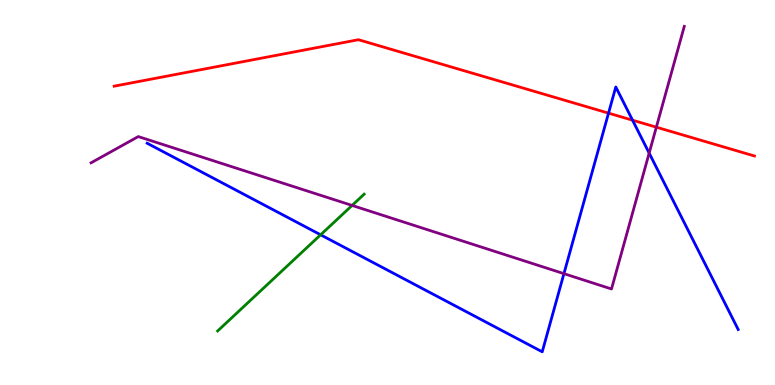[{'lines': ['blue', 'red'], 'intersections': [{'x': 7.85, 'y': 7.06}, {'x': 8.16, 'y': 6.88}]}, {'lines': ['green', 'red'], 'intersections': []}, {'lines': ['purple', 'red'], 'intersections': [{'x': 8.47, 'y': 6.7}]}, {'lines': ['blue', 'green'], 'intersections': [{'x': 4.14, 'y': 3.9}]}, {'lines': ['blue', 'purple'], 'intersections': [{'x': 7.28, 'y': 2.89}, {'x': 8.38, 'y': 6.02}]}, {'lines': ['green', 'purple'], 'intersections': [{'x': 4.54, 'y': 4.66}]}]